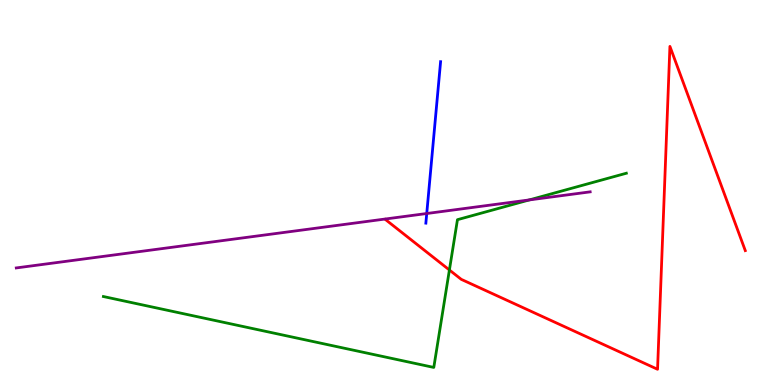[{'lines': ['blue', 'red'], 'intersections': []}, {'lines': ['green', 'red'], 'intersections': [{'x': 5.8, 'y': 2.99}]}, {'lines': ['purple', 'red'], 'intersections': []}, {'lines': ['blue', 'green'], 'intersections': []}, {'lines': ['blue', 'purple'], 'intersections': [{'x': 5.51, 'y': 4.45}]}, {'lines': ['green', 'purple'], 'intersections': [{'x': 6.83, 'y': 4.81}]}]